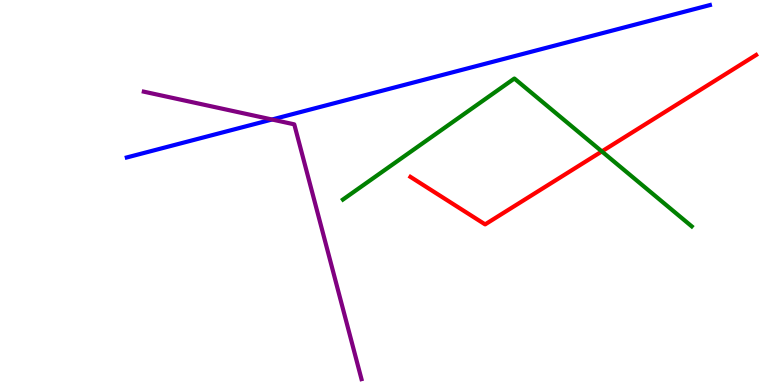[{'lines': ['blue', 'red'], 'intersections': []}, {'lines': ['green', 'red'], 'intersections': [{'x': 7.77, 'y': 6.07}]}, {'lines': ['purple', 'red'], 'intersections': []}, {'lines': ['blue', 'green'], 'intersections': []}, {'lines': ['blue', 'purple'], 'intersections': [{'x': 3.51, 'y': 6.9}]}, {'lines': ['green', 'purple'], 'intersections': []}]